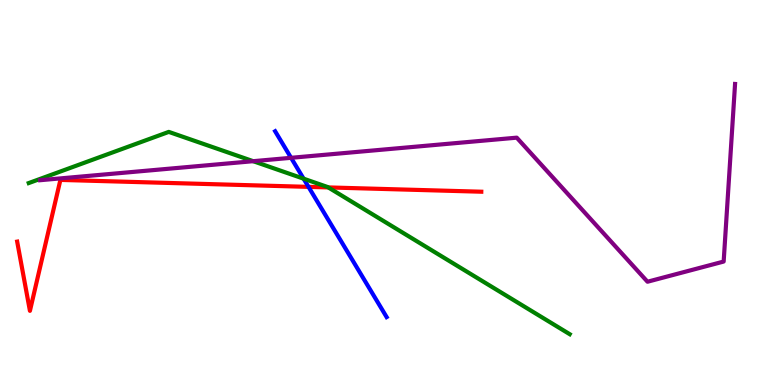[{'lines': ['blue', 'red'], 'intersections': [{'x': 3.98, 'y': 5.15}]}, {'lines': ['green', 'red'], 'intersections': [{'x': 4.24, 'y': 5.13}]}, {'lines': ['purple', 'red'], 'intersections': []}, {'lines': ['blue', 'green'], 'intersections': [{'x': 3.92, 'y': 5.36}]}, {'lines': ['blue', 'purple'], 'intersections': [{'x': 3.76, 'y': 5.9}]}, {'lines': ['green', 'purple'], 'intersections': [{'x': 3.27, 'y': 5.81}]}]